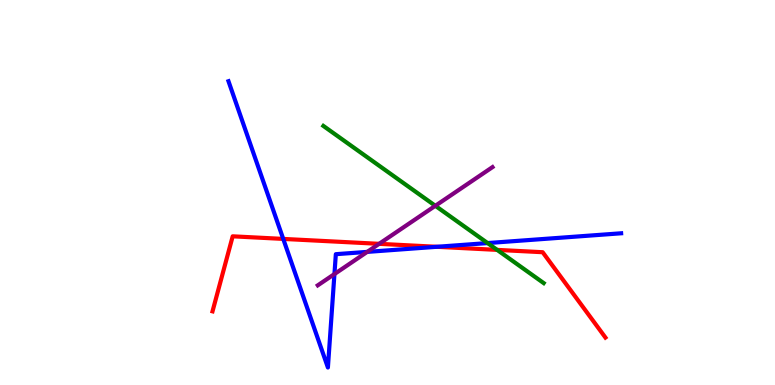[{'lines': ['blue', 'red'], 'intersections': [{'x': 3.65, 'y': 3.79}, {'x': 5.64, 'y': 3.59}]}, {'lines': ['green', 'red'], 'intersections': [{'x': 6.41, 'y': 3.51}]}, {'lines': ['purple', 'red'], 'intersections': [{'x': 4.89, 'y': 3.67}]}, {'lines': ['blue', 'green'], 'intersections': [{'x': 6.29, 'y': 3.69}]}, {'lines': ['blue', 'purple'], 'intersections': [{'x': 4.32, 'y': 2.88}, {'x': 4.74, 'y': 3.46}]}, {'lines': ['green', 'purple'], 'intersections': [{'x': 5.62, 'y': 4.65}]}]